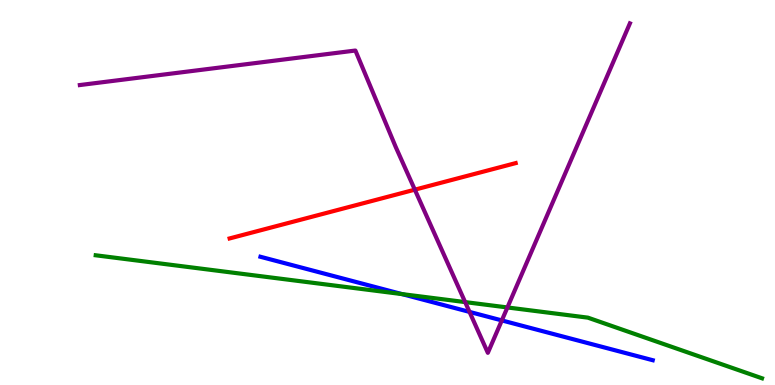[{'lines': ['blue', 'red'], 'intersections': []}, {'lines': ['green', 'red'], 'intersections': []}, {'lines': ['purple', 'red'], 'intersections': [{'x': 5.35, 'y': 5.07}]}, {'lines': ['blue', 'green'], 'intersections': [{'x': 5.19, 'y': 2.36}]}, {'lines': ['blue', 'purple'], 'intersections': [{'x': 6.06, 'y': 1.9}, {'x': 6.48, 'y': 1.68}]}, {'lines': ['green', 'purple'], 'intersections': [{'x': 6.0, 'y': 2.15}, {'x': 6.55, 'y': 2.01}]}]